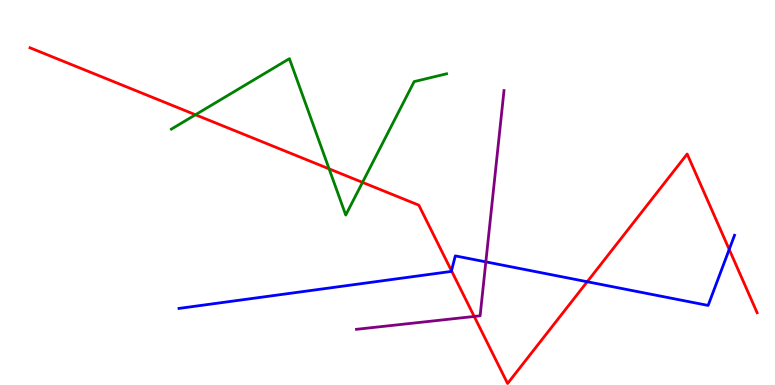[{'lines': ['blue', 'red'], 'intersections': [{'x': 5.83, 'y': 2.97}, {'x': 7.58, 'y': 2.68}, {'x': 9.41, 'y': 3.52}]}, {'lines': ['green', 'red'], 'intersections': [{'x': 2.52, 'y': 7.02}, {'x': 4.25, 'y': 5.61}, {'x': 4.68, 'y': 5.26}]}, {'lines': ['purple', 'red'], 'intersections': [{'x': 6.12, 'y': 1.78}]}, {'lines': ['blue', 'green'], 'intersections': []}, {'lines': ['blue', 'purple'], 'intersections': [{'x': 6.27, 'y': 3.2}]}, {'lines': ['green', 'purple'], 'intersections': []}]